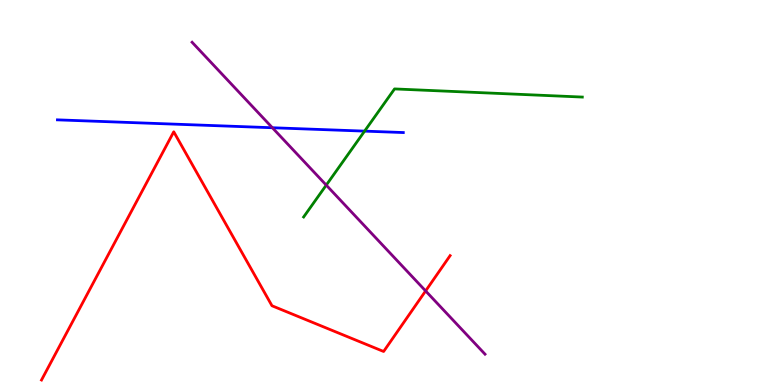[{'lines': ['blue', 'red'], 'intersections': []}, {'lines': ['green', 'red'], 'intersections': []}, {'lines': ['purple', 'red'], 'intersections': [{'x': 5.49, 'y': 2.44}]}, {'lines': ['blue', 'green'], 'intersections': [{'x': 4.7, 'y': 6.59}]}, {'lines': ['blue', 'purple'], 'intersections': [{'x': 3.51, 'y': 6.68}]}, {'lines': ['green', 'purple'], 'intersections': [{'x': 4.21, 'y': 5.19}]}]